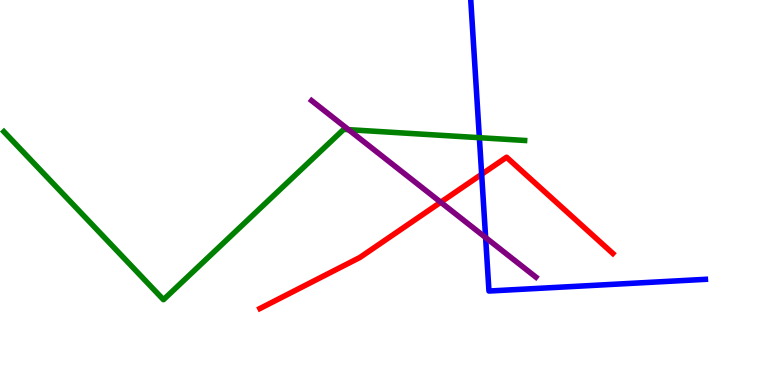[{'lines': ['blue', 'red'], 'intersections': [{'x': 6.21, 'y': 5.47}]}, {'lines': ['green', 'red'], 'intersections': []}, {'lines': ['purple', 'red'], 'intersections': [{'x': 5.69, 'y': 4.75}]}, {'lines': ['blue', 'green'], 'intersections': [{'x': 6.19, 'y': 6.42}]}, {'lines': ['blue', 'purple'], 'intersections': [{'x': 6.27, 'y': 3.83}]}, {'lines': ['green', 'purple'], 'intersections': [{'x': 4.5, 'y': 6.63}]}]